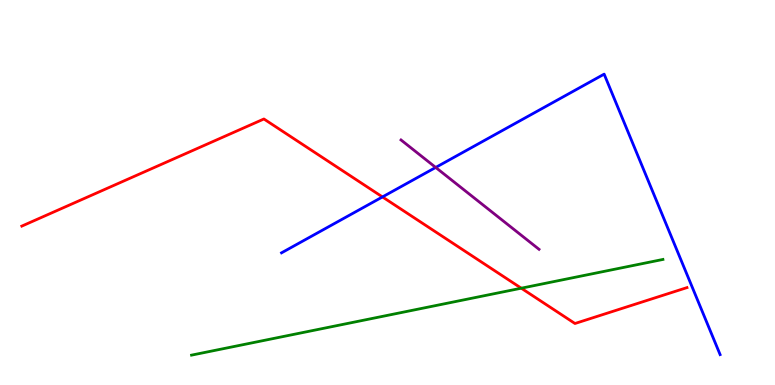[{'lines': ['blue', 'red'], 'intersections': [{'x': 4.93, 'y': 4.88}]}, {'lines': ['green', 'red'], 'intersections': [{'x': 6.73, 'y': 2.51}]}, {'lines': ['purple', 'red'], 'intersections': []}, {'lines': ['blue', 'green'], 'intersections': []}, {'lines': ['blue', 'purple'], 'intersections': [{'x': 5.62, 'y': 5.65}]}, {'lines': ['green', 'purple'], 'intersections': []}]